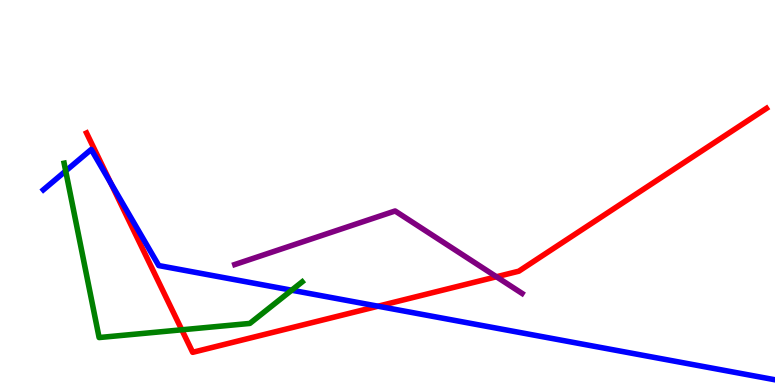[{'lines': ['blue', 'red'], 'intersections': [{'x': 1.43, 'y': 5.25}, {'x': 4.88, 'y': 2.05}]}, {'lines': ['green', 'red'], 'intersections': [{'x': 2.35, 'y': 1.43}]}, {'lines': ['purple', 'red'], 'intersections': [{'x': 6.41, 'y': 2.81}]}, {'lines': ['blue', 'green'], 'intersections': [{'x': 0.848, 'y': 5.56}, {'x': 3.76, 'y': 2.46}]}, {'lines': ['blue', 'purple'], 'intersections': []}, {'lines': ['green', 'purple'], 'intersections': []}]